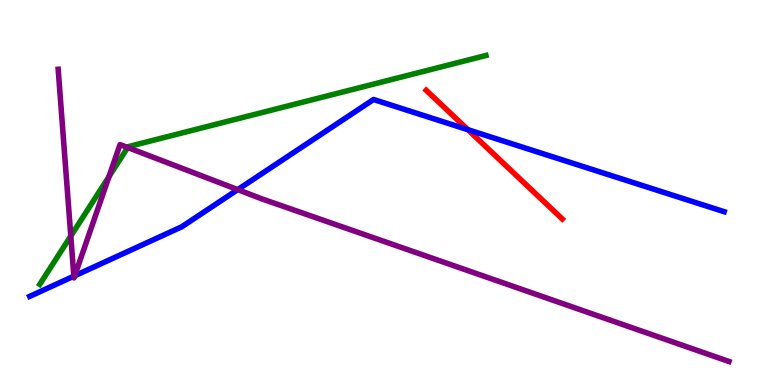[{'lines': ['blue', 'red'], 'intersections': [{'x': 6.04, 'y': 6.63}]}, {'lines': ['green', 'red'], 'intersections': []}, {'lines': ['purple', 'red'], 'intersections': []}, {'lines': ['blue', 'green'], 'intersections': []}, {'lines': ['blue', 'purple'], 'intersections': [{'x': 0.953, 'y': 2.83}, {'x': 0.964, 'y': 2.84}, {'x': 3.07, 'y': 5.07}]}, {'lines': ['green', 'purple'], 'intersections': [{'x': 0.914, 'y': 3.87}, {'x': 1.41, 'y': 5.41}, {'x': 1.65, 'y': 6.17}]}]